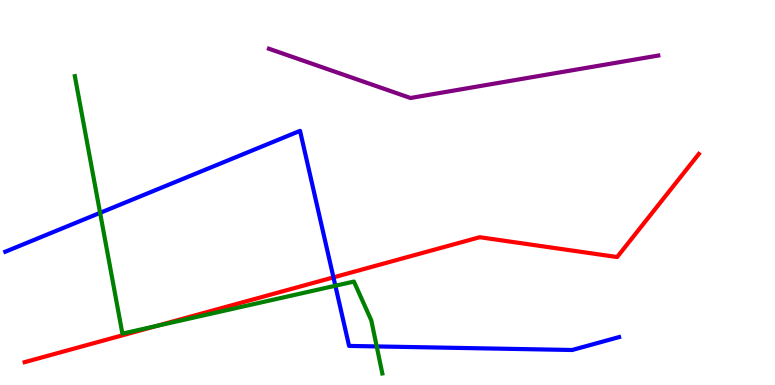[{'lines': ['blue', 'red'], 'intersections': [{'x': 4.3, 'y': 2.8}]}, {'lines': ['green', 'red'], 'intersections': [{'x': 2.02, 'y': 1.53}]}, {'lines': ['purple', 'red'], 'intersections': []}, {'lines': ['blue', 'green'], 'intersections': [{'x': 1.29, 'y': 4.47}, {'x': 4.33, 'y': 2.58}, {'x': 4.86, 'y': 1.0}]}, {'lines': ['blue', 'purple'], 'intersections': []}, {'lines': ['green', 'purple'], 'intersections': []}]